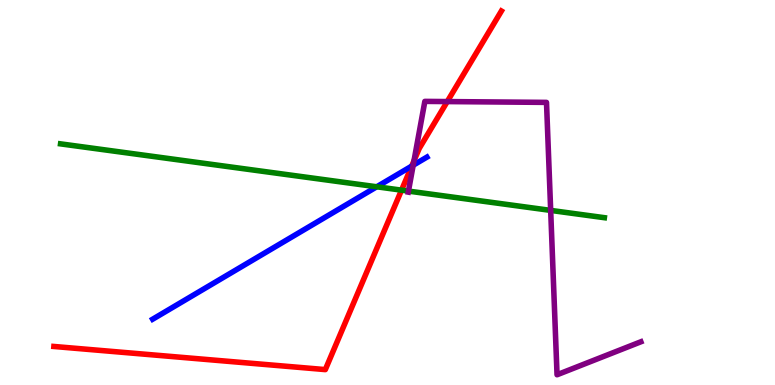[{'lines': ['blue', 'red'], 'intersections': [{'x': 5.31, 'y': 5.69}]}, {'lines': ['green', 'red'], 'intersections': [{'x': 5.18, 'y': 5.06}]}, {'lines': ['purple', 'red'], 'intersections': [{'x': 5.34, 'y': 5.82}, {'x': 5.77, 'y': 7.36}]}, {'lines': ['blue', 'green'], 'intersections': [{'x': 4.86, 'y': 5.15}]}, {'lines': ['blue', 'purple'], 'intersections': [{'x': 5.33, 'y': 5.71}]}, {'lines': ['green', 'purple'], 'intersections': [{'x': 5.27, 'y': 5.04}, {'x': 7.11, 'y': 4.54}]}]